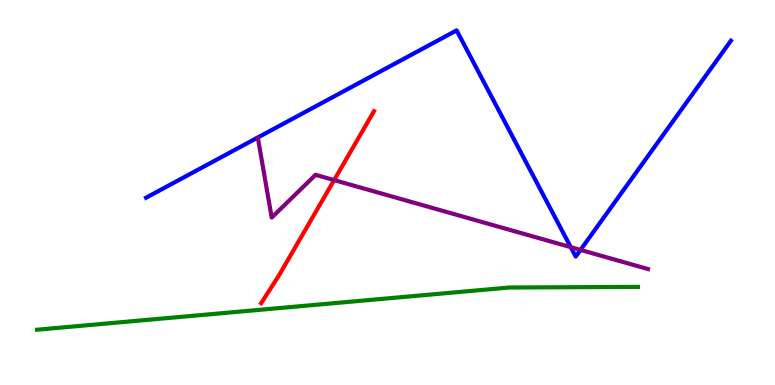[{'lines': ['blue', 'red'], 'intersections': []}, {'lines': ['green', 'red'], 'intersections': []}, {'lines': ['purple', 'red'], 'intersections': [{'x': 4.31, 'y': 5.32}]}, {'lines': ['blue', 'green'], 'intersections': []}, {'lines': ['blue', 'purple'], 'intersections': [{'x': 7.36, 'y': 3.58}, {'x': 7.49, 'y': 3.51}]}, {'lines': ['green', 'purple'], 'intersections': []}]